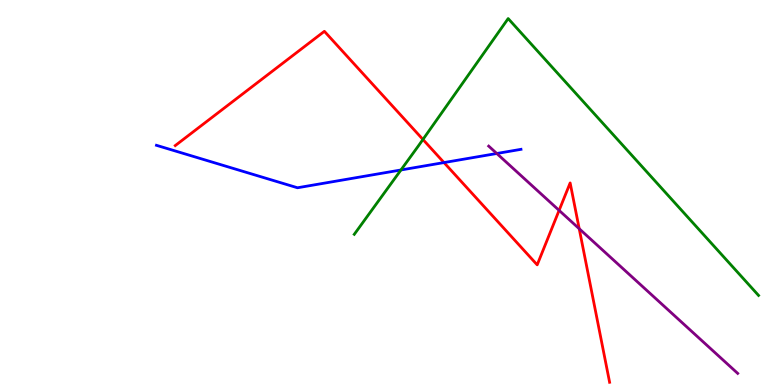[{'lines': ['blue', 'red'], 'intersections': [{'x': 5.73, 'y': 5.78}]}, {'lines': ['green', 'red'], 'intersections': [{'x': 5.46, 'y': 6.38}]}, {'lines': ['purple', 'red'], 'intersections': [{'x': 7.21, 'y': 4.54}, {'x': 7.47, 'y': 4.06}]}, {'lines': ['blue', 'green'], 'intersections': [{'x': 5.17, 'y': 5.59}]}, {'lines': ['blue', 'purple'], 'intersections': [{'x': 6.41, 'y': 6.01}]}, {'lines': ['green', 'purple'], 'intersections': []}]